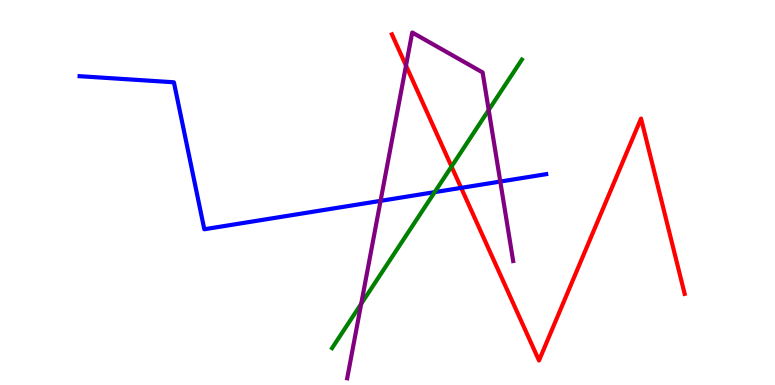[{'lines': ['blue', 'red'], 'intersections': [{'x': 5.95, 'y': 5.12}]}, {'lines': ['green', 'red'], 'intersections': [{'x': 5.83, 'y': 5.67}]}, {'lines': ['purple', 'red'], 'intersections': [{'x': 5.24, 'y': 8.3}]}, {'lines': ['blue', 'green'], 'intersections': [{'x': 5.61, 'y': 5.01}]}, {'lines': ['blue', 'purple'], 'intersections': [{'x': 4.91, 'y': 4.78}, {'x': 6.46, 'y': 5.28}]}, {'lines': ['green', 'purple'], 'intersections': [{'x': 4.66, 'y': 2.11}, {'x': 6.31, 'y': 7.14}]}]